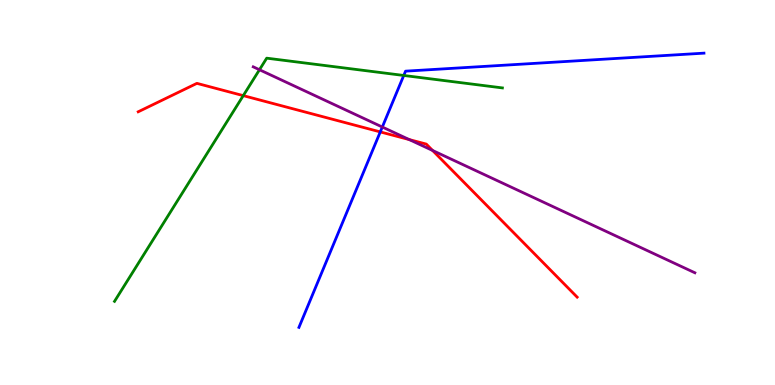[{'lines': ['blue', 'red'], 'intersections': [{'x': 4.91, 'y': 6.57}]}, {'lines': ['green', 'red'], 'intersections': [{'x': 3.14, 'y': 7.52}]}, {'lines': ['purple', 'red'], 'intersections': [{'x': 5.28, 'y': 6.37}, {'x': 5.58, 'y': 6.09}]}, {'lines': ['blue', 'green'], 'intersections': [{'x': 5.21, 'y': 8.04}]}, {'lines': ['blue', 'purple'], 'intersections': [{'x': 4.93, 'y': 6.7}]}, {'lines': ['green', 'purple'], 'intersections': [{'x': 3.35, 'y': 8.19}]}]